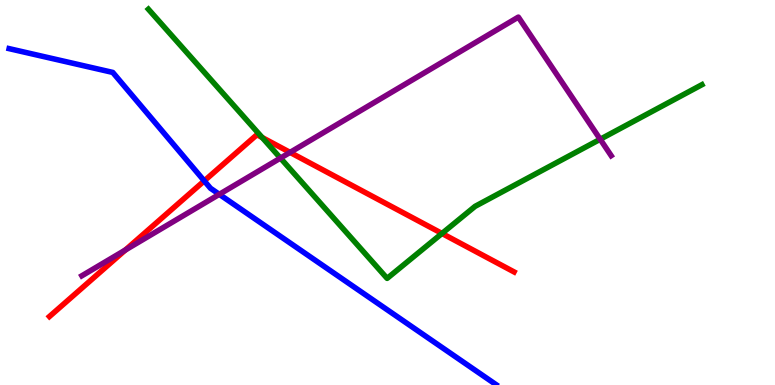[{'lines': ['blue', 'red'], 'intersections': [{'x': 2.64, 'y': 5.3}]}, {'lines': ['green', 'red'], 'intersections': [{'x': 3.38, 'y': 6.43}, {'x': 5.7, 'y': 3.94}]}, {'lines': ['purple', 'red'], 'intersections': [{'x': 1.62, 'y': 3.51}, {'x': 3.74, 'y': 6.04}]}, {'lines': ['blue', 'green'], 'intersections': []}, {'lines': ['blue', 'purple'], 'intersections': [{'x': 2.83, 'y': 4.95}]}, {'lines': ['green', 'purple'], 'intersections': [{'x': 3.62, 'y': 5.89}, {'x': 7.74, 'y': 6.38}]}]